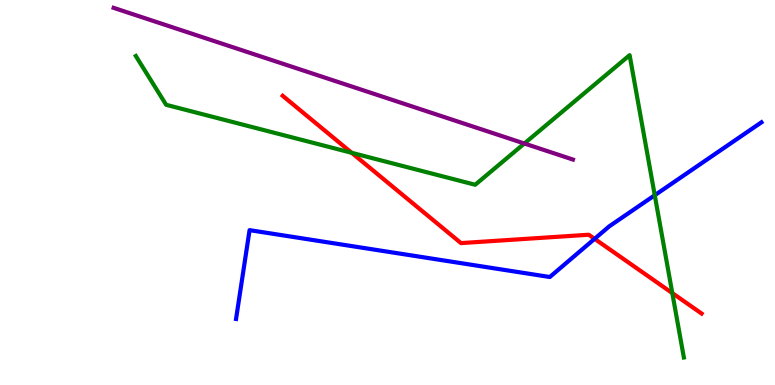[{'lines': ['blue', 'red'], 'intersections': [{'x': 7.67, 'y': 3.8}]}, {'lines': ['green', 'red'], 'intersections': [{'x': 4.54, 'y': 6.03}, {'x': 8.67, 'y': 2.39}]}, {'lines': ['purple', 'red'], 'intersections': []}, {'lines': ['blue', 'green'], 'intersections': [{'x': 8.45, 'y': 4.93}]}, {'lines': ['blue', 'purple'], 'intersections': []}, {'lines': ['green', 'purple'], 'intersections': [{'x': 6.77, 'y': 6.27}]}]